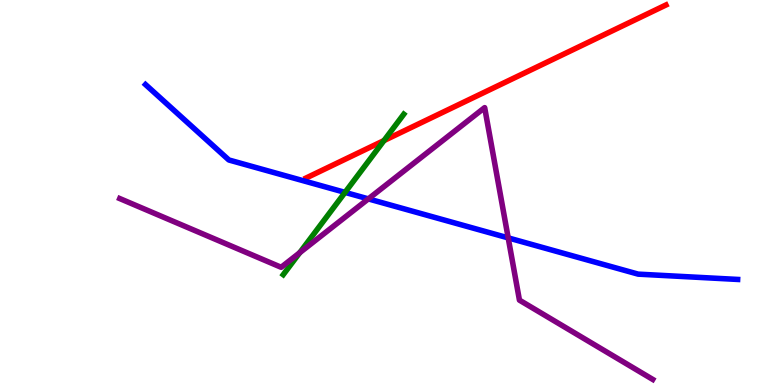[{'lines': ['blue', 'red'], 'intersections': []}, {'lines': ['green', 'red'], 'intersections': [{'x': 4.95, 'y': 6.35}]}, {'lines': ['purple', 'red'], 'intersections': []}, {'lines': ['blue', 'green'], 'intersections': [{'x': 4.45, 'y': 5.0}]}, {'lines': ['blue', 'purple'], 'intersections': [{'x': 4.75, 'y': 4.83}, {'x': 6.56, 'y': 3.82}]}, {'lines': ['green', 'purple'], 'intersections': [{'x': 3.87, 'y': 3.44}]}]